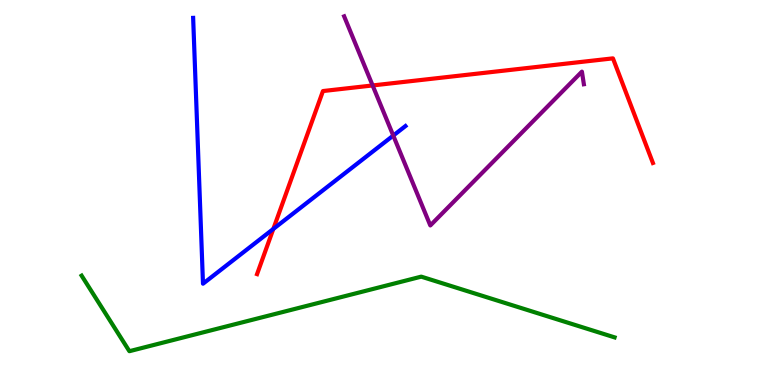[{'lines': ['blue', 'red'], 'intersections': [{'x': 3.53, 'y': 4.05}]}, {'lines': ['green', 'red'], 'intersections': []}, {'lines': ['purple', 'red'], 'intersections': [{'x': 4.81, 'y': 7.78}]}, {'lines': ['blue', 'green'], 'intersections': []}, {'lines': ['blue', 'purple'], 'intersections': [{'x': 5.07, 'y': 6.48}]}, {'lines': ['green', 'purple'], 'intersections': []}]